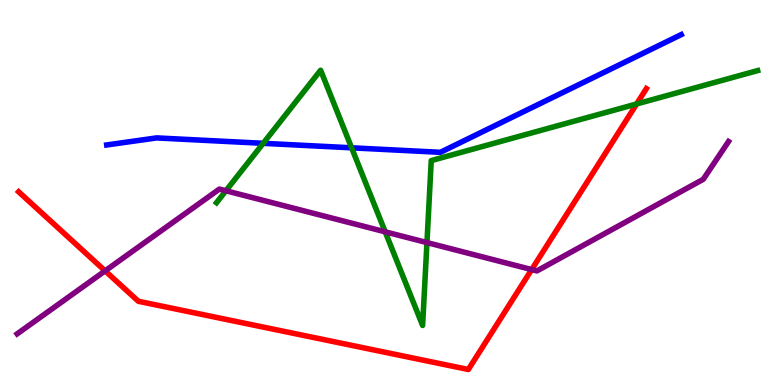[{'lines': ['blue', 'red'], 'intersections': []}, {'lines': ['green', 'red'], 'intersections': [{'x': 8.21, 'y': 7.3}]}, {'lines': ['purple', 'red'], 'intersections': [{'x': 1.36, 'y': 2.96}, {'x': 6.86, 'y': 3.0}]}, {'lines': ['blue', 'green'], 'intersections': [{'x': 3.4, 'y': 6.28}, {'x': 4.54, 'y': 6.16}]}, {'lines': ['blue', 'purple'], 'intersections': []}, {'lines': ['green', 'purple'], 'intersections': [{'x': 2.92, 'y': 5.05}, {'x': 4.97, 'y': 3.98}, {'x': 5.51, 'y': 3.7}]}]